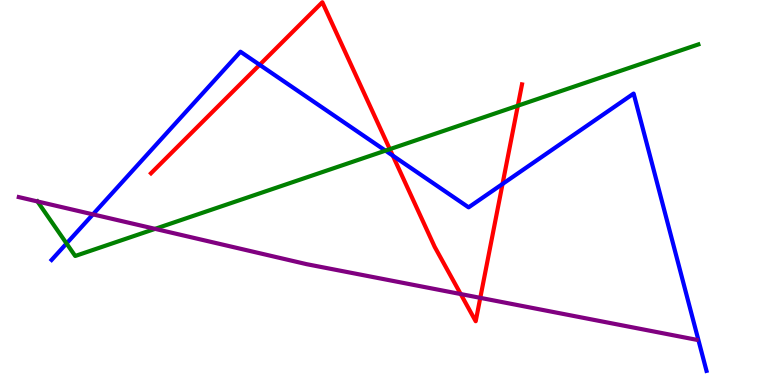[{'lines': ['blue', 'red'], 'intersections': [{'x': 3.35, 'y': 8.32}, {'x': 5.07, 'y': 5.96}, {'x': 6.48, 'y': 5.22}]}, {'lines': ['green', 'red'], 'intersections': [{'x': 5.03, 'y': 6.13}, {'x': 6.68, 'y': 7.25}]}, {'lines': ['purple', 'red'], 'intersections': [{'x': 5.94, 'y': 2.36}, {'x': 6.2, 'y': 2.26}]}, {'lines': ['blue', 'green'], 'intersections': [{'x': 0.859, 'y': 3.68}, {'x': 4.97, 'y': 6.09}]}, {'lines': ['blue', 'purple'], 'intersections': [{'x': 1.2, 'y': 4.43}]}, {'lines': ['green', 'purple'], 'intersections': [{'x': 0.484, 'y': 4.77}, {'x': 2.0, 'y': 4.06}]}]